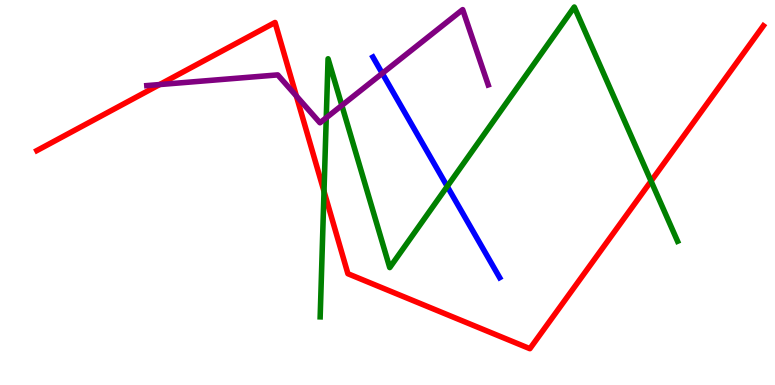[{'lines': ['blue', 'red'], 'intersections': []}, {'lines': ['green', 'red'], 'intersections': [{'x': 4.18, 'y': 5.03}, {'x': 8.4, 'y': 5.3}]}, {'lines': ['purple', 'red'], 'intersections': [{'x': 2.06, 'y': 7.8}, {'x': 3.82, 'y': 7.51}]}, {'lines': ['blue', 'green'], 'intersections': [{'x': 5.77, 'y': 5.16}]}, {'lines': ['blue', 'purple'], 'intersections': [{'x': 4.93, 'y': 8.09}]}, {'lines': ['green', 'purple'], 'intersections': [{'x': 4.21, 'y': 6.94}, {'x': 4.41, 'y': 7.26}]}]